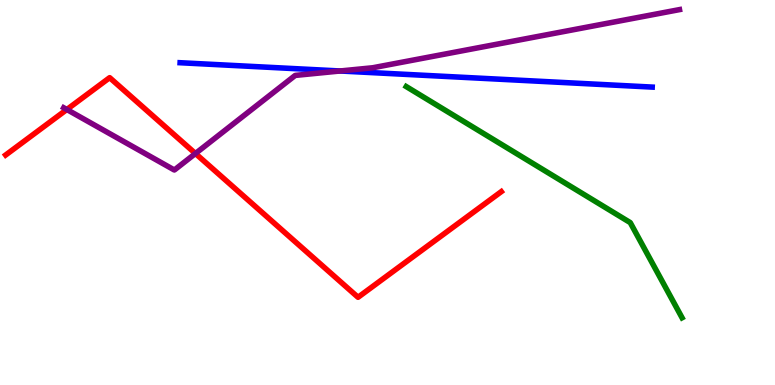[{'lines': ['blue', 'red'], 'intersections': []}, {'lines': ['green', 'red'], 'intersections': []}, {'lines': ['purple', 'red'], 'intersections': [{'x': 0.862, 'y': 7.16}, {'x': 2.52, 'y': 6.01}]}, {'lines': ['blue', 'green'], 'intersections': []}, {'lines': ['blue', 'purple'], 'intersections': [{'x': 4.39, 'y': 8.16}]}, {'lines': ['green', 'purple'], 'intersections': []}]